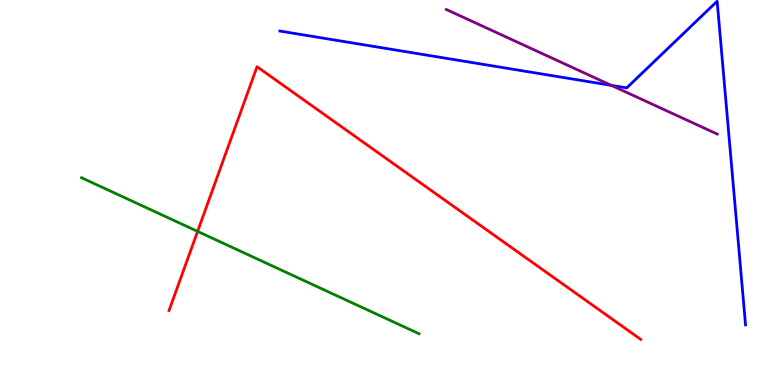[{'lines': ['blue', 'red'], 'intersections': []}, {'lines': ['green', 'red'], 'intersections': [{'x': 2.55, 'y': 3.99}]}, {'lines': ['purple', 'red'], 'intersections': []}, {'lines': ['blue', 'green'], 'intersections': []}, {'lines': ['blue', 'purple'], 'intersections': [{'x': 7.89, 'y': 7.78}]}, {'lines': ['green', 'purple'], 'intersections': []}]